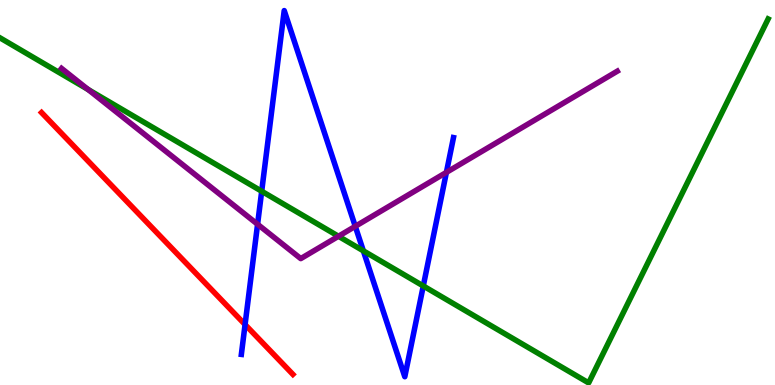[{'lines': ['blue', 'red'], 'intersections': [{'x': 3.16, 'y': 1.57}]}, {'lines': ['green', 'red'], 'intersections': []}, {'lines': ['purple', 'red'], 'intersections': []}, {'lines': ['blue', 'green'], 'intersections': [{'x': 3.38, 'y': 5.03}, {'x': 4.69, 'y': 3.48}, {'x': 5.46, 'y': 2.57}]}, {'lines': ['blue', 'purple'], 'intersections': [{'x': 3.32, 'y': 4.17}, {'x': 4.58, 'y': 4.12}, {'x': 5.76, 'y': 5.52}]}, {'lines': ['green', 'purple'], 'intersections': [{'x': 1.14, 'y': 7.68}, {'x': 4.37, 'y': 3.86}]}]